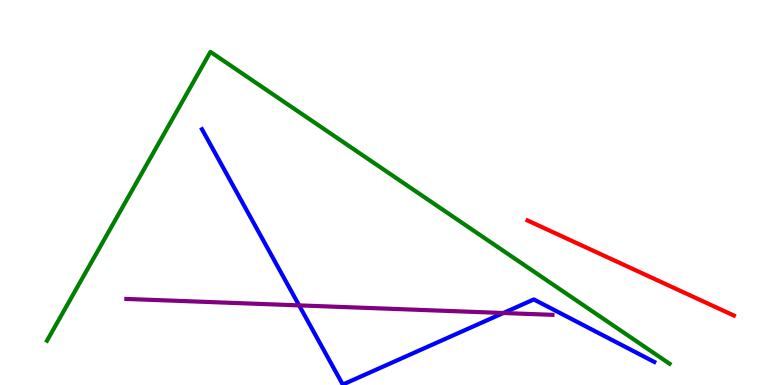[{'lines': ['blue', 'red'], 'intersections': []}, {'lines': ['green', 'red'], 'intersections': []}, {'lines': ['purple', 'red'], 'intersections': []}, {'lines': ['blue', 'green'], 'intersections': []}, {'lines': ['blue', 'purple'], 'intersections': [{'x': 3.86, 'y': 2.07}, {'x': 6.49, 'y': 1.87}]}, {'lines': ['green', 'purple'], 'intersections': []}]